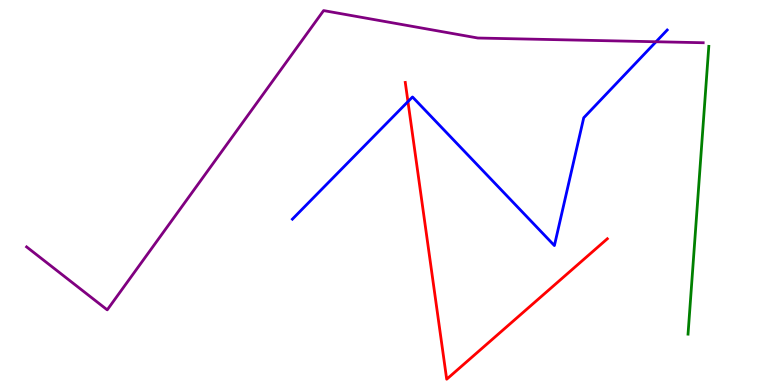[{'lines': ['blue', 'red'], 'intersections': [{'x': 5.26, 'y': 7.36}]}, {'lines': ['green', 'red'], 'intersections': []}, {'lines': ['purple', 'red'], 'intersections': []}, {'lines': ['blue', 'green'], 'intersections': []}, {'lines': ['blue', 'purple'], 'intersections': [{'x': 8.47, 'y': 8.92}]}, {'lines': ['green', 'purple'], 'intersections': []}]